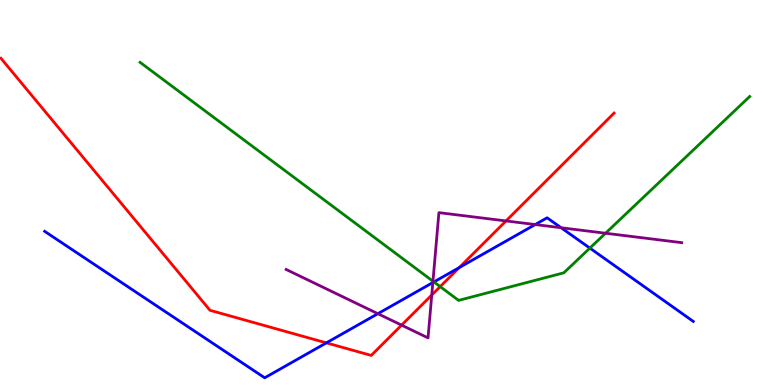[{'lines': ['blue', 'red'], 'intersections': [{'x': 4.21, 'y': 1.09}, {'x': 5.93, 'y': 3.05}]}, {'lines': ['green', 'red'], 'intersections': [{'x': 5.68, 'y': 2.56}]}, {'lines': ['purple', 'red'], 'intersections': [{'x': 5.18, 'y': 1.55}, {'x': 5.57, 'y': 2.34}, {'x': 6.53, 'y': 4.26}]}, {'lines': ['blue', 'green'], 'intersections': [{'x': 5.6, 'y': 2.68}, {'x': 7.61, 'y': 3.56}]}, {'lines': ['blue', 'purple'], 'intersections': [{'x': 4.88, 'y': 1.85}, {'x': 5.59, 'y': 2.66}, {'x': 6.91, 'y': 4.17}, {'x': 7.24, 'y': 4.08}]}, {'lines': ['green', 'purple'], 'intersections': [{'x': 5.59, 'y': 2.7}, {'x': 7.81, 'y': 3.94}]}]